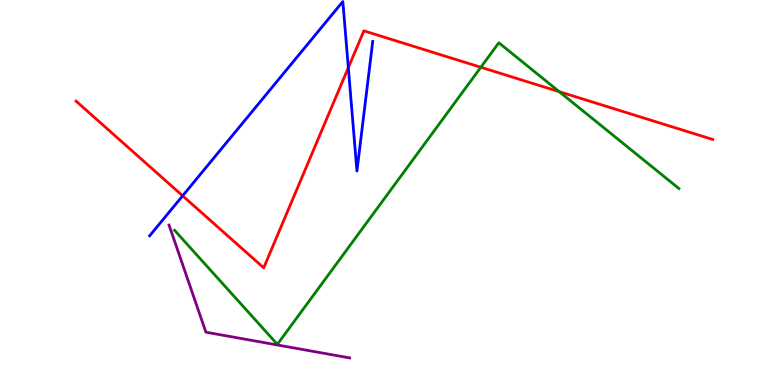[{'lines': ['blue', 'red'], 'intersections': [{'x': 2.36, 'y': 4.91}, {'x': 4.49, 'y': 8.24}]}, {'lines': ['green', 'red'], 'intersections': [{'x': 6.2, 'y': 8.25}, {'x': 7.22, 'y': 7.62}]}, {'lines': ['purple', 'red'], 'intersections': []}, {'lines': ['blue', 'green'], 'intersections': []}, {'lines': ['blue', 'purple'], 'intersections': []}, {'lines': ['green', 'purple'], 'intersections': []}]